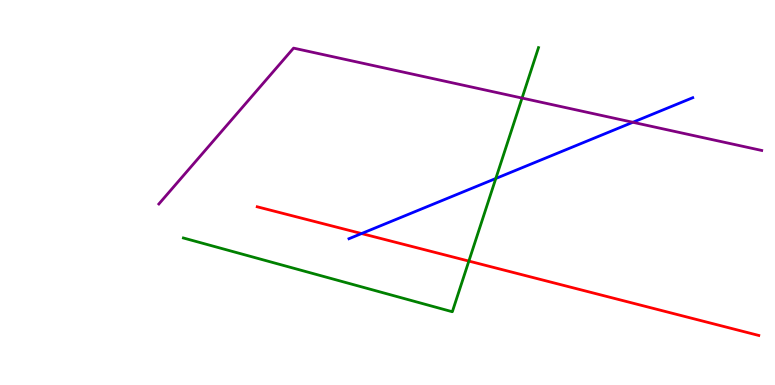[{'lines': ['blue', 'red'], 'intersections': [{'x': 4.67, 'y': 3.93}]}, {'lines': ['green', 'red'], 'intersections': [{'x': 6.05, 'y': 3.22}]}, {'lines': ['purple', 'red'], 'intersections': []}, {'lines': ['blue', 'green'], 'intersections': [{'x': 6.4, 'y': 5.36}]}, {'lines': ['blue', 'purple'], 'intersections': [{'x': 8.17, 'y': 6.82}]}, {'lines': ['green', 'purple'], 'intersections': [{'x': 6.74, 'y': 7.45}]}]